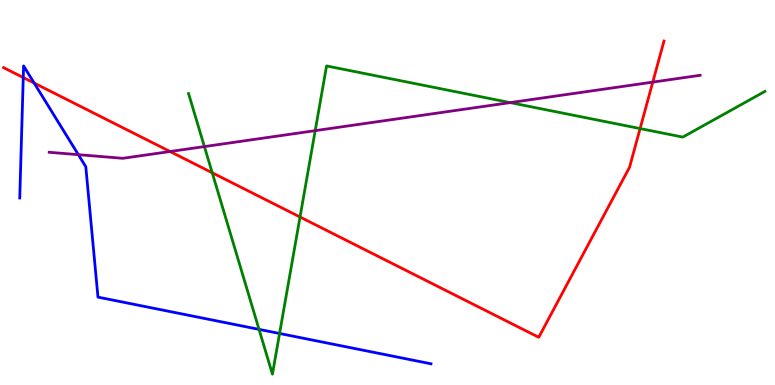[{'lines': ['blue', 'red'], 'intersections': [{'x': 0.3, 'y': 7.99}, {'x': 0.441, 'y': 7.84}]}, {'lines': ['green', 'red'], 'intersections': [{'x': 2.74, 'y': 5.51}, {'x': 3.87, 'y': 4.36}, {'x': 8.26, 'y': 6.66}]}, {'lines': ['purple', 'red'], 'intersections': [{'x': 2.19, 'y': 6.06}, {'x': 8.42, 'y': 7.87}]}, {'lines': ['blue', 'green'], 'intersections': [{'x': 3.34, 'y': 1.44}, {'x': 3.61, 'y': 1.34}]}, {'lines': ['blue', 'purple'], 'intersections': [{'x': 1.01, 'y': 5.98}]}, {'lines': ['green', 'purple'], 'intersections': [{'x': 2.64, 'y': 6.19}, {'x': 4.07, 'y': 6.61}, {'x': 6.58, 'y': 7.33}]}]